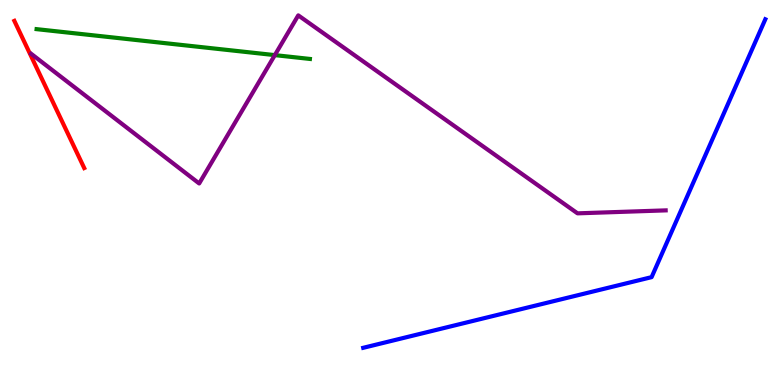[{'lines': ['blue', 'red'], 'intersections': []}, {'lines': ['green', 'red'], 'intersections': []}, {'lines': ['purple', 'red'], 'intersections': []}, {'lines': ['blue', 'green'], 'intersections': []}, {'lines': ['blue', 'purple'], 'intersections': []}, {'lines': ['green', 'purple'], 'intersections': [{'x': 3.55, 'y': 8.57}]}]